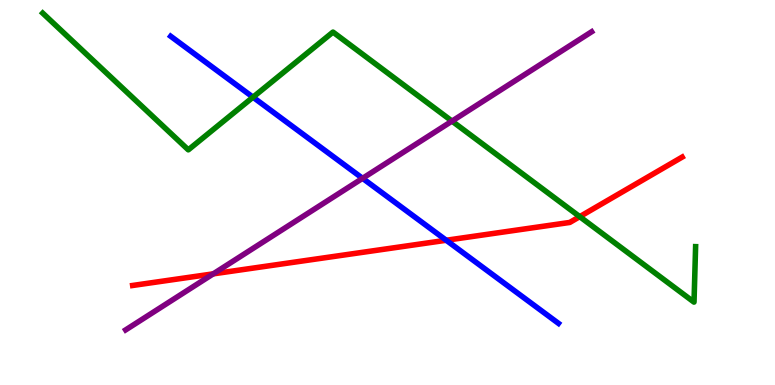[{'lines': ['blue', 'red'], 'intersections': [{'x': 5.76, 'y': 3.76}]}, {'lines': ['green', 'red'], 'intersections': [{'x': 7.48, 'y': 4.37}]}, {'lines': ['purple', 'red'], 'intersections': [{'x': 2.75, 'y': 2.89}]}, {'lines': ['blue', 'green'], 'intersections': [{'x': 3.26, 'y': 7.48}]}, {'lines': ['blue', 'purple'], 'intersections': [{'x': 4.68, 'y': 5.37}]}, {'lines': ['green', 'purple'], 'intersections': [{'x': 5.83, 'y': 6.85}]}]